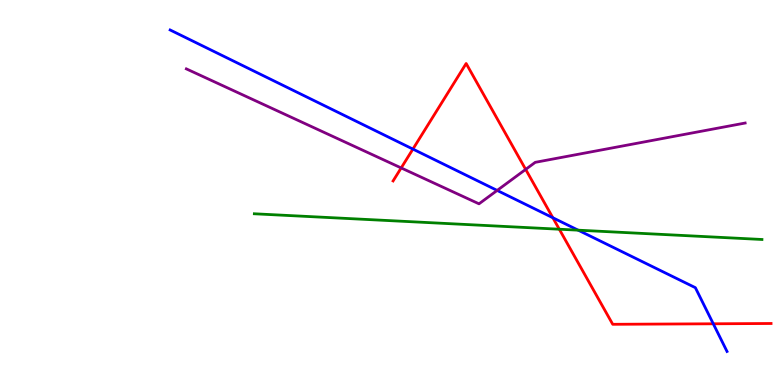[{'lines': ['blue', 'red'], 'intersections': [{'x': 5.33, 'y': 6.13}, {'x': 7.13, 'y': 4.34}, {'x': 9.2, 'y': 1.59}]}, {'lines': ['green', 'red'], 'intersections': [{'x': 7.22, 'y': 4.05}]}, {'lines': ['purple', 'red'], 'intersections': [{'x': 5.18, 'y': 5.64}, {'x': 6.78, 'y': 5.6}]}, {'lines': ['blue', 'green'], 'intersections': [{'x': 7.46, 'y': 4.02}]}, {'lines': ['blue', 'purple'], 'intersections': [{'x': 6.42, 'y': 5.05}]}, {'lines': ['green', 'purple'], 'intersections': []}]